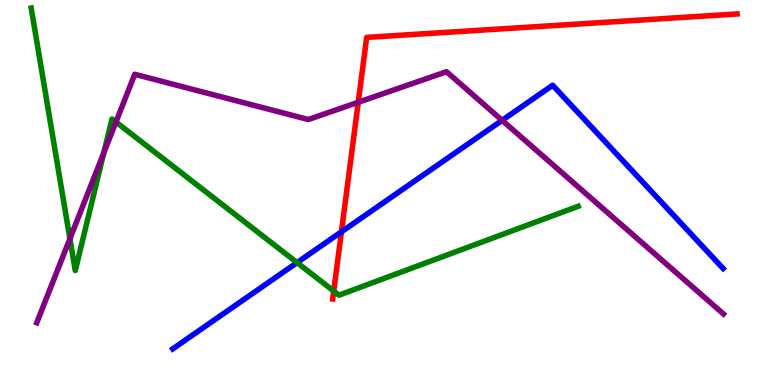[{'lines': ['blue', 'red'], 'intersections': [{'x': 4.41, 'y': 3.98}]}, {'lines': ['green', 'red'], 'intersections': [{'x': 4.31, 'y': 2.44}]}, {'lines': ['purple', 'red'], 'intersections': [{'x': 4.62, 'y': 7.34}]}, {'lines': ['blue', 'green'], 'intersections': [{'x': 3.83, 'y': 3.18}]}, {'lines': ['blue', 'purple'], 'intersections': [{'x': 6.48, 'y': 6.87}]}, {'lines': ['green', 'purple'], 'intersections': [{'x': 0.902, 'y': 3.8}, {'x': 1.34, 'y': 6.03}, {'x': 1.5, 'y': 6.83}]}]